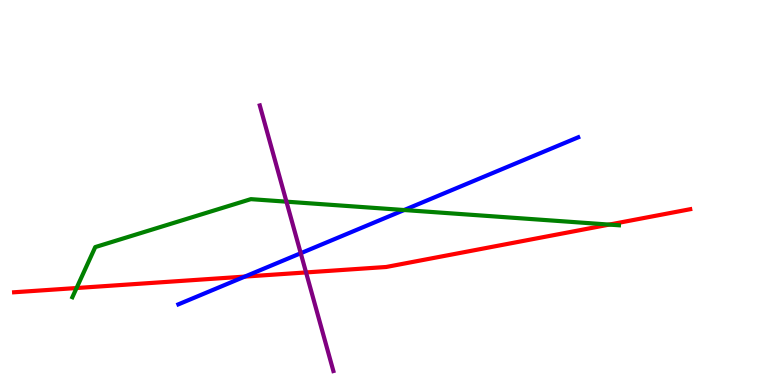[{'lines': ['blue', 'red'], 'intersections': [{'x': 3.16, 'y': 2.82}]}, {'lines': ['green', 'red'], 'intersections': [{'x': 0.988, 'y': 2.52}, {'x': 7.86, 'y': 4.17}]}, {'lines': ['purple', 'red'], 'intersections': [{'x': 3.95, 'y': 2.92}]}, {'lines': ['blue', 'green'], 'intersections': [{'x': 5.21, 'y': 4.54}]}, {'lines': ['blue', 'purple'], 'intersections': [{'x': 3.88, 'y': 3.42}]}, {'lines': ['green', 'purple'], 'intersections': [{'x': 3.7, 'y': 4.76}]}]